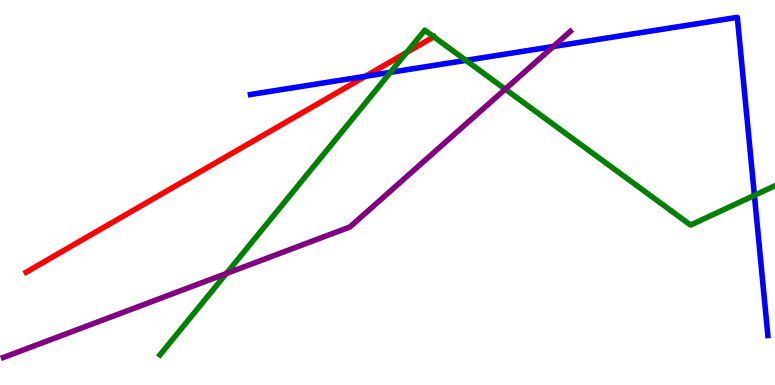[{'lines': ['blue', 'red'], 'intersections': [{'x': 4.71, 'y': 8.02}]}, {'lines': ['green', 'red'], 'intersections': [{'x': 5.25, 'y': 8.64}, {'x': 5.6, 'y': 9.04}]}, {'lines': ['purple', 'red'], 'intersections': []}, {'lines': ['blue', 'green'], 'intersections': [{'x': 5.04, 'y': 8.12}, {'x': 6.01, 'y': 8.43}, {'x': 9.73, 'y': 4.93}]}, {'lines': ['blue', 'purple'], 'intersections': [{'x': 7.14, 'y': 8.79}]}, {'lines': ['green', 'purple'], 'intersections': [{'x': 2.92, 'y': 2.9}, {'x': 6.52, 'y': 7.68}]}]